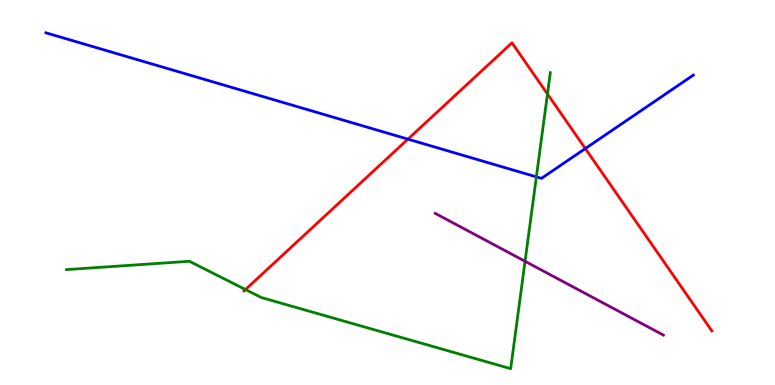[{'lines': ['blue', 'red'], 'intersections': [{'x': 5.26, 'y': 6.39}, {'x': 7.55, 'y': 6.14}]}, {'lines': ['green', 'red'], 'intersections': [{'x': 3.17, 'y': 2.48}, {'x': 7.06, 'y': 7.56}]}, {'lines': ['purple', 'red'], 'intersections': []}, {'lines': ['blue', 'green'], 'intersections': [{'x': 6.92, 'y': 5.41}]}, {'lines': ['blue', 'purple'], 'intersections': []}, {'lines': ['green', 'purple'], 'intersections': [{'x': 6.77, 'y': 3.21}]}]